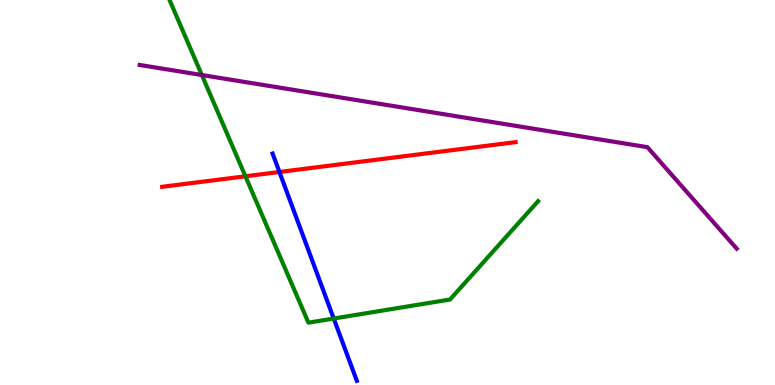[{'lines': ['blue', 'red'], 'intersections': [{'x': 3.61, 'y': 5.53}]}, {'lines': ['green', 'red'], 'intersections': [{'x': 3.17, 'y': 5.42}]}, {'lines': ['purple', 'red'], 'intersections': []}, {'lines': ['blue', 'green'], 'intersections': [{'x': 4.31, 'y': 1.73}]}, {'lines': ['blue', 'purple'], 'intersections': []}, {'lines': ['green', 'purple'], 'intersections': [{'x': 2.6, 'y': 8.05}]}]